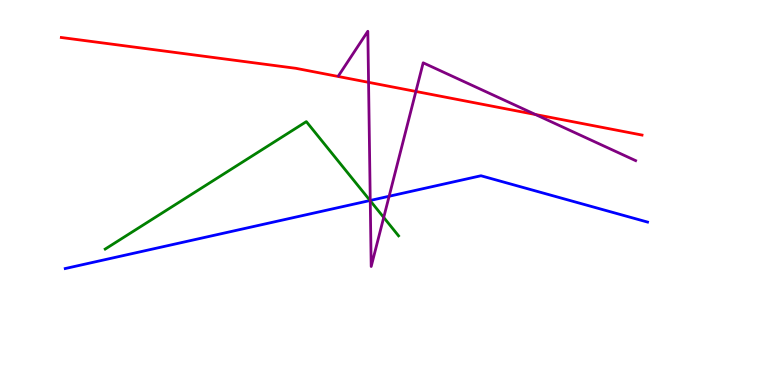[{'lines': ['blue', 'red'], 'intersections': []}, {'lines': ['green', 'red'], 'intersections': []}, {'lines': ['purple', 'red'], 'intersections': [{'x': 4.76, 'y': 7.86}, {'x': 5.37, 'y': 7.62}, {'x': 6.91, 'y': 7.03}]}, {'lines': ['blue', 'green'], 'intersections': [{'x': 4.77, 'y': 4.79}]}, {'lines': ['blue', 'purple'], 'intersections': [{'x': 4.78, 'y': 4.79}, {'x': 5.02, 'y': 4.9}]}, {'lines': ['green', 'purple'], 'intersections': [{'x': 4.78, 'y': 4.79}, {'x': 4.95, 'y': 4.35}]}]